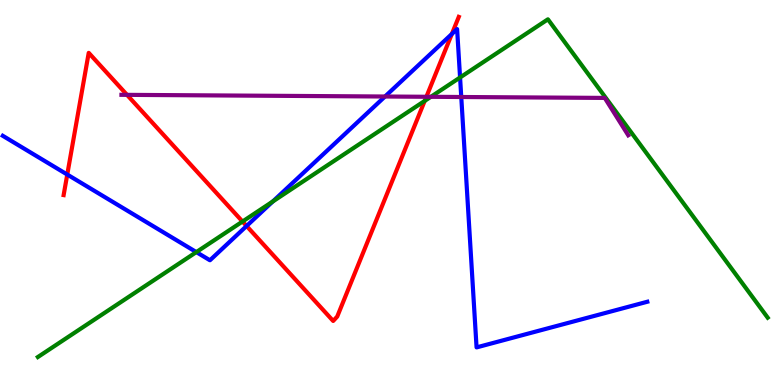[{'lines': ['blue', 'red'], 'intersections': [{'x': 0.868, 'y': 5.47}, {'x': 3.18, 'y': 4.13}, {'x': 5.83, 'y': 9.12}]}, {'lines': ['green', 'red'], 'intersections': [{'x': 3.13, 'y': 4.25}, {'x': 5.48, 'y': 7.38}]}, {'lines': ['purple', 'red'], 'intersections': [{'x': 1.64, 'y': 7.54}, {'x': 5.5, 'y': 7.49}]}, {'lines': ['blue', 'green'], 'intersections': [{'x': 2.53, 'y': 3.45}, {'x': 3.52, 'y': 4.77}, {'x': 5.94, 'y': 7.99}]}, {'lines': ['blue', 'purple'], 'intersections': [{'x': 4.97, 'y': 7.49}, {'x': 5.95, 'y': 7.48}]}, {'lines': ['green', 'purple'], 'intersections': [{'x': 5.56, 'y': 7.49}]}]